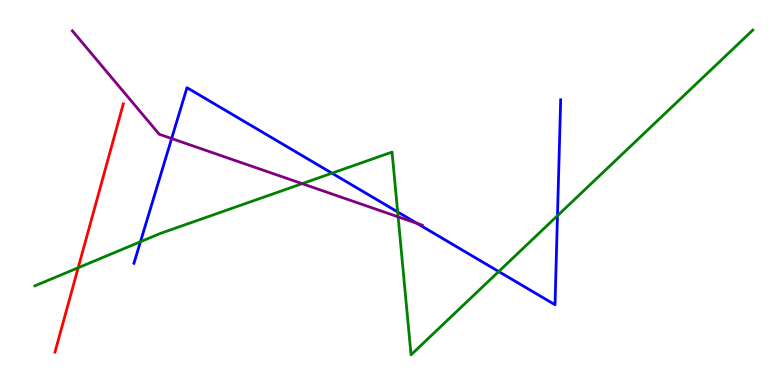[{'lines': ['blue', 'red'], 'intersections': []}, {'lines': ['green', 'red'], 'intersections': [{'x': 1.01, 'y': 3.05}]}, {'lines': ['purple', 'red'], 'intersections': []}, {'lines': ['blue', 'green'], 'intersections': [{'x': 1.81, 'y': 3.72}, {'x': 4.28, 'y': 5.5}, {'x': 5.13, 'y': 4.5}, {'x': 6.43, 'y': 2.95}, {'x': 7.19, 'y': 4.4}]}, {'lines': ['blue', 'purple'], 'intersections': [{'x': 2.21, 'y': 6.4}, {'x': 5.38, 'y': 4.2}]}, {'lines': ['green', 'purple'], 'intersections': [{'x': 3.9, 'y': 5.23}, {'x': 5.14, 'y': 4.37}]}]